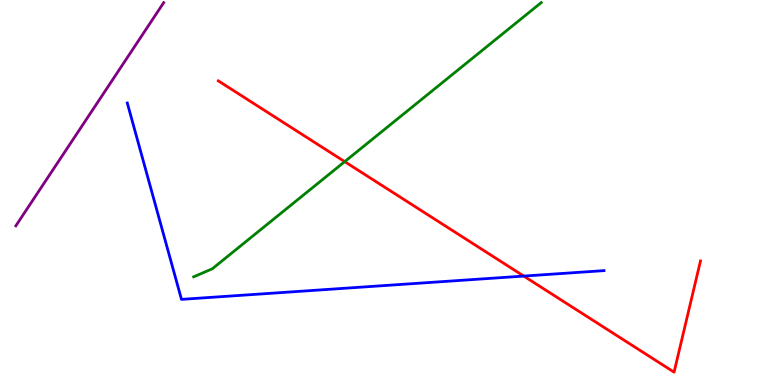[{'lines': ['blue', 'red'], 'intersections': [{'x': 6.76, 'y': 2.83}]}, {'lines': ['green', 'red'], 'intersections': [{'x': 4.45, 'y': 5.8}]}, {'lines': ['purple', 'red'], 'intersections': []}, {'lines': ['blue', 'green'], 'intersections': []}, {'lines': ['blue', 'purple'], 'intersections': []}, {'lines': ['green', 'purple'], 'intersections': []}]